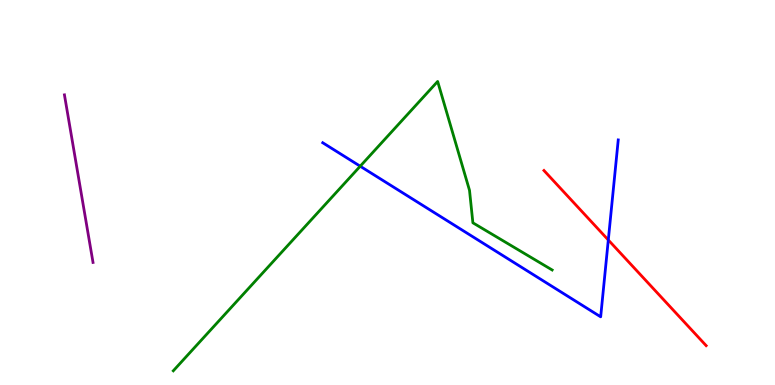[{'lines': ['blue', 'red'], 'intersections': [{'x': 7.85, 'y': 3.77}]}, {'lines': ['green', 'red'], 'intersections': []}, {'lines': ['purple', 'red'], 'intersections': []}, {'lines': ['blue', 'green'], 'intersections': [{'x': 4.65, 'y': 5.68}]}, {'lines': ['blue', 'purple'], 'intersections': []}, {'lines': ['green', 'purple'], 'intersections': []}]